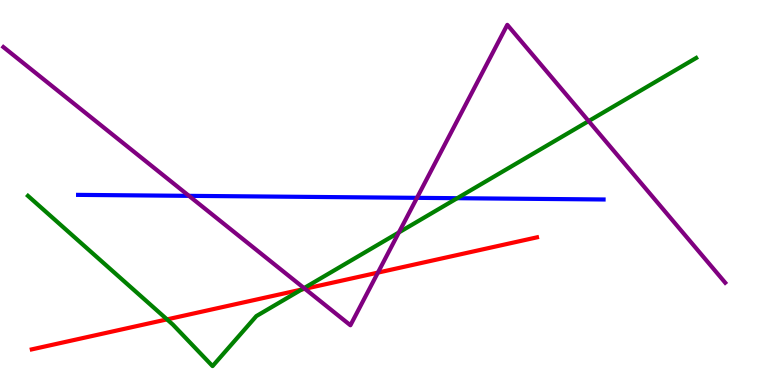[{'lines': ['blue', 'red'], 'intersections': []}, {'lines': ['green', 'red'], 'intersections': [{'x': 2.16, 'y': 1.7}, {'x': 3.89, 'y': 2.48}]}, {'lines': ['purple', 'red'], 'intersections': [{'x': 3.93, 'y': 2.5}, {'x': 4.88, 'y': 2.92}]}, {'lines': ['blue', 'green'], 'intersections': [{'x': 5.9, 'y': 4.85}]}, {'lines': ['blue', 'purple'], 'intersections': [{'x': 2.44, 'y': 4.91}, {'x': 5.38, 'y': 4.86}]}, {'lines': ['green', 'purple'], 'intersections': [{'x': 3.92, 'y': 2.52}, {'x': 5.15, 'y': 3.96}, {'x': 7.6, 'y': 6.86}]}]